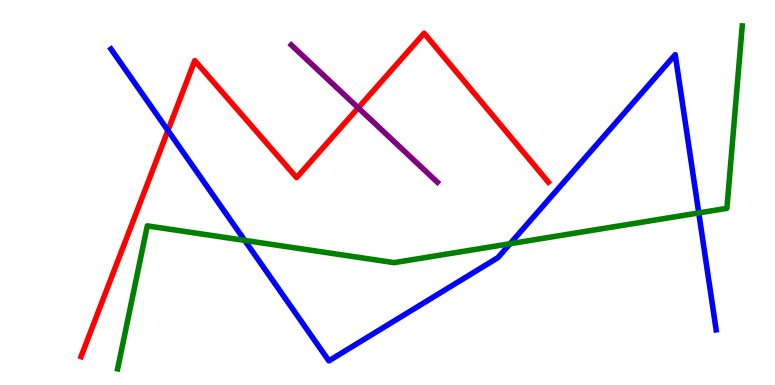[{'lines': ['blue', 'red'], 'intersections': [{'x': 2.17, 'y': 6.61}]}, {'lines': ['green', 'red'], 'intersections': []}, {'lines': ['purple', 'red'], 'intersections': [{'x': 4.62, 'y': 7.2}]}, {'lines': ['blue', 'green'], 'intersections': [{'x': 3.16, 'y': 3.76}, {'x': 6.58, 'y': 3.67}, {'x': 9.02, 'y': 4.47}]}, {'lines': ['blue', 'purple'], 'intersections': []}, {'lines': ['green', 'purple'], 'intersections': []}]